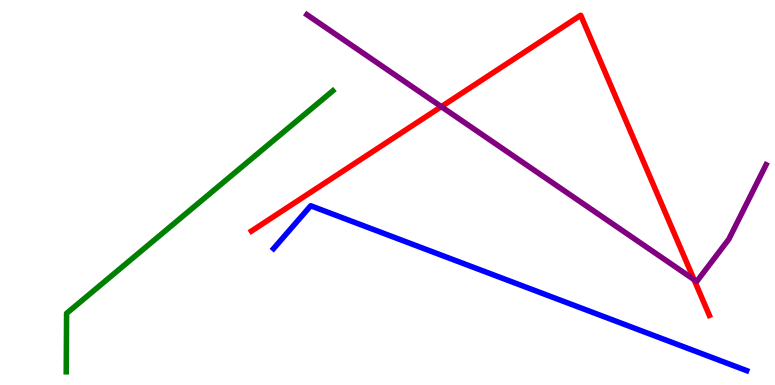[{'lines': ['blue', 'red'], 'intersections': []}, {'lines': ['green', 'red'], 'intersections': []}, {'lines': ['purple', 'red'], 'intersections': [{'x': 5.69, 'y': 7.23}, {'x': 8.96, 'y': 2.74}]}, {'lines': ['blue', 'green'], 'intersections': []}, {'lines': ['blue', 'purple'], 'intersections': []}, {'lines': ['green', 'purple'], 'intersections': []}]